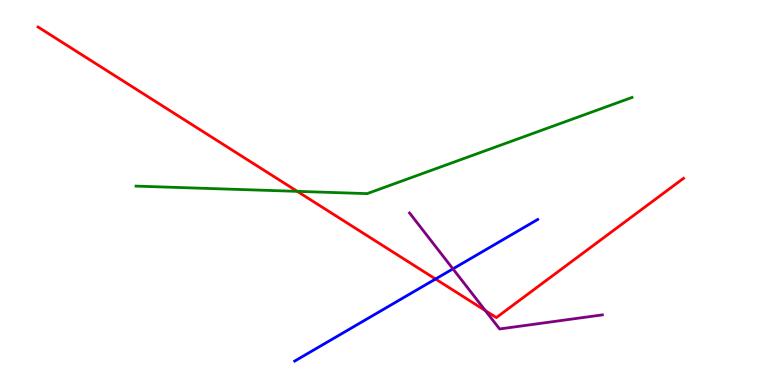[{'lines': ['blue', 'red'], 'intersections': [{'x': 5.62, 'y': 2.75}]}, {'lines': ['green', 'red'], 'intersections': [{'x': 3.84, 'y': 5.03}]}, {'lines': ['purple', 'red'], 'intersections': [{'x': 6.26, 'y': 1.93}]}, {'lines': ['blue', 'green'], 'intersections': []}, {'lines': ['blue', 'purple'], 'intersections': [{'x': 5.84, 'y': 3.02}]}, {'lines': ['green', 'purple'], 'intersections': []}]